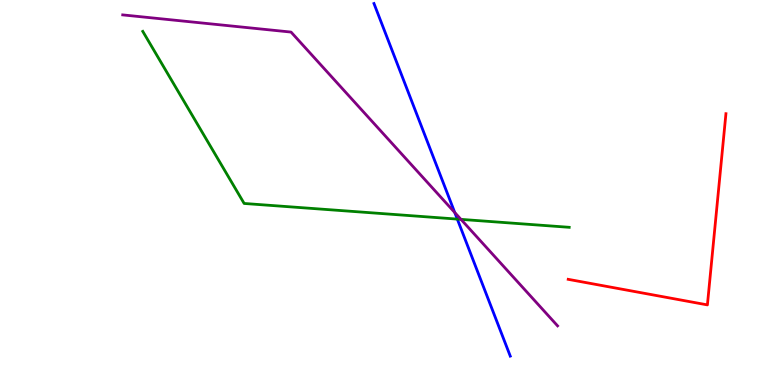[{'lines': ['blue', 'red'], 'intersections': []}, {'lines': ['green', 'red'], 'intersections': []}, {'lines': ['purple', 'red'], 'intersections': []}, {'lines': ['blue', 'green'], 'intersections': [{'x': 5.9, 'y': 4.31}]}, {'lines': ['blue', 'purple'], 'intersections': [{'x': 5.87, 'y': 4.48}]}, {'lines': ['green', 'purple'], 'intersections': [{'x': 5.95, 'y': 4.3}]}]